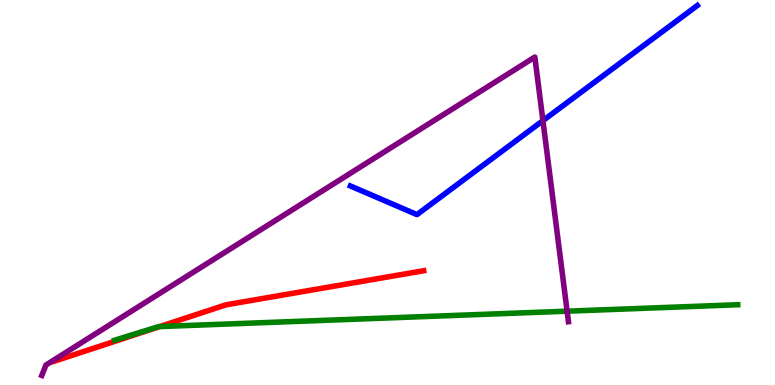[{'lines': ['blue', 'red'], 'intersections': []}, {'lines': ['green', 'red'], 'intersections': [{'x': 2.06, 'y': 1.52}]}, {'lines': ['purple', 'red'], 'intersections': []}, {'lines': ['blue', 'green'], 'intersections': []}, {'lines': ['blue', 'purple'], 'intersections': [{'x': 7.01, 'y': 6.87}]}, {'lines': ['green', 'purple'], 'intersections': [{'x': 7.32, 'y': 1.92}]}]